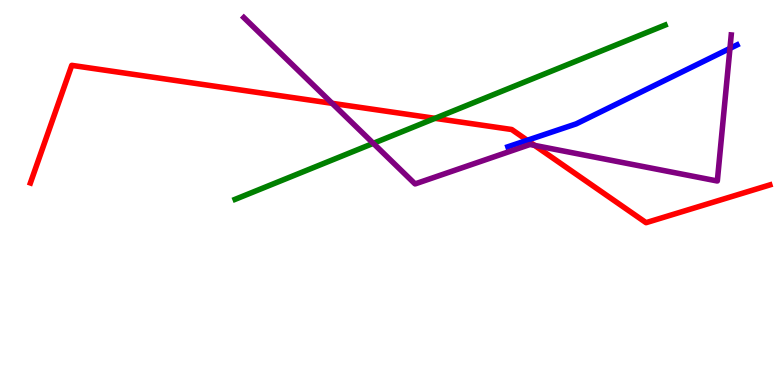[{'lines': ['blue', 'red'], 'intersections': [{'x': 6.8, 'y': 6.36}]}, {'lines': ['green', 'red'], 'intersections': [{'x': 5.61, 'y': 6.93}]}, {'lines': ['purple', 'red'], 'intersections': [{'x': 4.29, 'y': 7.32}, {'x': 6.9, 'y': 6.22}]}, {'lines': ['blue', 'green'], 'intersections': []}, {'lines': ['blue', 'purple'], 'intersections': [{'x': 9.42, 'y': 8.74}]}, {'lines': ['green', 'purple'], 'intersections': [{'x': 4.82, 'y': 6.28}]}]